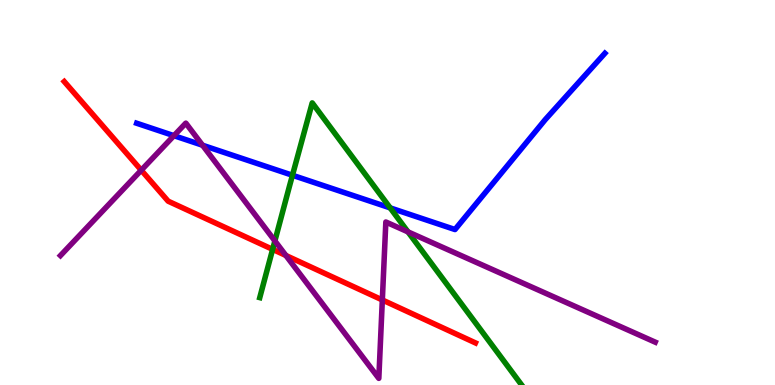[{'lines': ['blue', 'red'], 'intersections': []}, {'lines': ['green', 'red'], 'intersections': [{'x': 3.52, 'y': 3.52}]}, {'lines': ['purple', 'red'], 'intersections': [{'x': 1.82, 'y': 5.58}, {'x': 3.69, 'y': 3.36}, {'x': 4.93, 'y': 2.21}]}, {'lines': ['blue', 'green'], 'intersections': [{'x': 3.77, 'y': 5.45}, {'x': 5.03, 'y': 4.6}]}, {'lines': ['blue', 'purple'], 'intersections': [{'x': 2.24, 'y': 6.48}, {'x': 2.61, 'y': 6.23}]}, {'lines': ['green', 'purple'], 'intersections': [{'x': 3.55, 'y': 3.74}, {'x': 5.26, 'y': 3.98}]}]